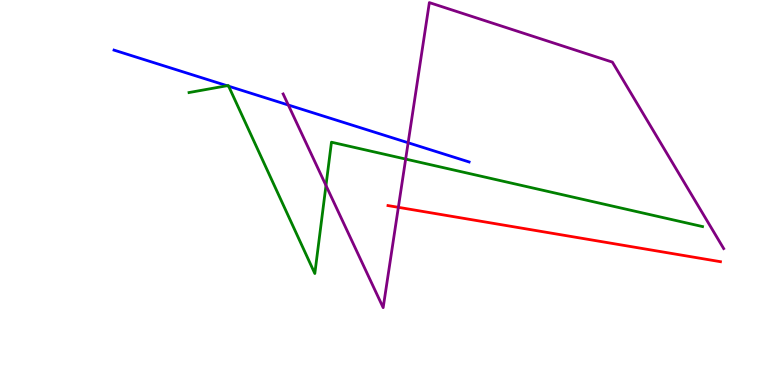[{'lines': ['blue', 'red'], 'intersections': []}, {'lines': ['green', 'red'], 'intersections': []}, {'lines': ['purple', 'red'], 'intersections': [{'x': 5.14, 'y': 4.62}]}, {'lines': ['blue', 'green'], 'intersections': [{'x': 2.93, 'y': 7.77}, {'x': 2.95, 'y': 7.76}]}, {'lines': ['blue', 'purple'], 'intersections': [{'x': 3.72, 'y': 7.27}, {'x': 5.27, 'y': 6.29}]}, {'lines': ['green', 'purple'], 'intersections': [{'x': 4.21, 'y': 5.18}, {'x': 5.23, 'y': 5.87}]}]